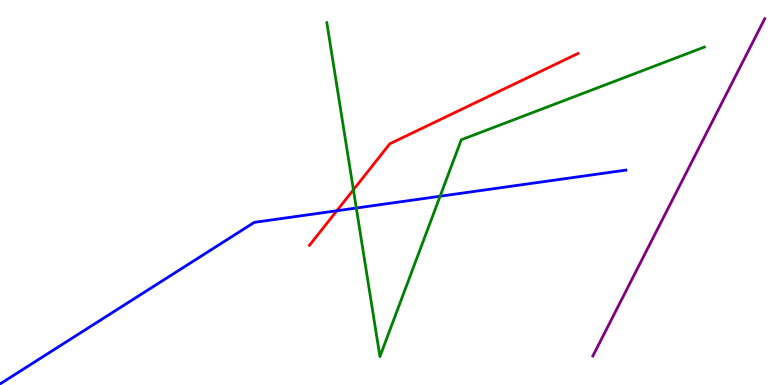[{'lines': ['blue', 'red'], 'intersections': [{'x': 4.35, 'y': 4.53}]}, {'lines': ['green', 'red'], 'intersections': [{'x': 4.56, 'y': 5.07}]}, {'lines': ['purple', 'red'], 'intersections': []}, {'lines': ['blue', 'green'], 'intersections': [{'x': 4.6, 'y': 4.6}, {'x': 5.68, 'y': 4.9}]}, {'lines': ['blue', 'purple'], 'intersections': []}, {'lines': ['green', 'purple'], 'intersections': []}]